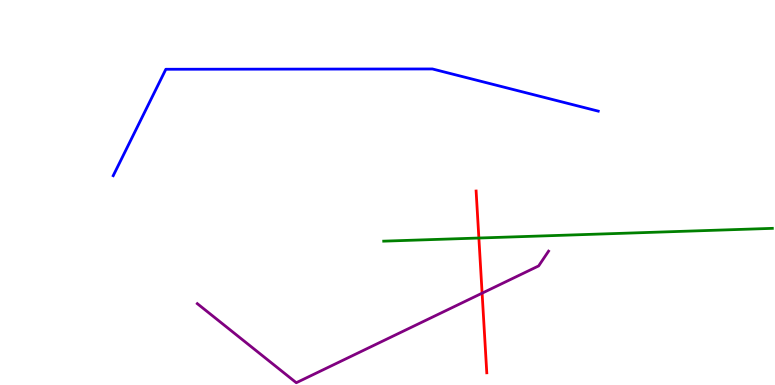[{'lines': ['blue', 'red'], 'intersections': []}, {'lines': ['green', 'red'], 'intersections': [{'x': 6.18, 'y': 3.82}]}, {'lines': ['purple', 'red'], 'intersections': [{'x': 6.22, 'y': 2.39}]}, {'lines': ['blue', 'green'], 'intersections': []}, {'lines': ['blue', 'purple'], 'intersections': []}, {'lines': ['green', 'purple'], 'intersections': []}]